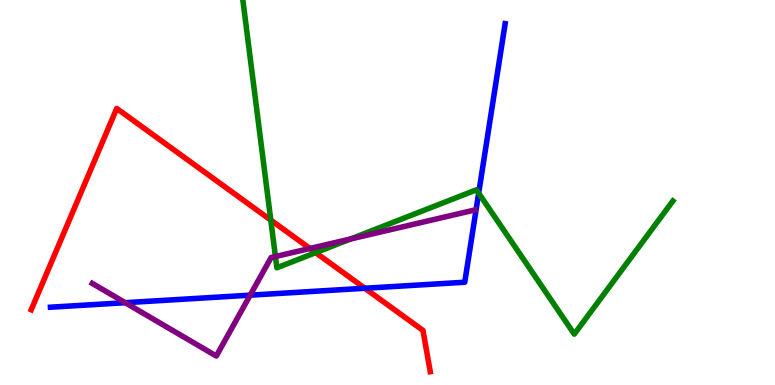[{'lines': ['blue', 'red'], 'intersections': [{'x': 4.71, 'y': 2.51}]}, {'lines': ['green', 'red'], 'intersections': [{'x': 3.49, 'y': 4.28}, {'x': 4.07, 'y': 3.44}]}, {'lines': ['purple', 'red'], 'intersections': [{'x': 4.0, 'y': 3.55}]}, {'lines': ['blue', 'green'], 'intersections': [{'x': 6.18, 'y': 4.98}]}, {'lines': ['blue', 'purple'], 'intersections': [{'x': 1.62, 'y': 2.14}, {'x': 3.23, 'y': 2.33}]}, {'lines': ['green', 'purple'], 'intersections': [{'x': 3.55, 'y': 3.34}, {'x': 4.52, 'y': 3.79}]}]